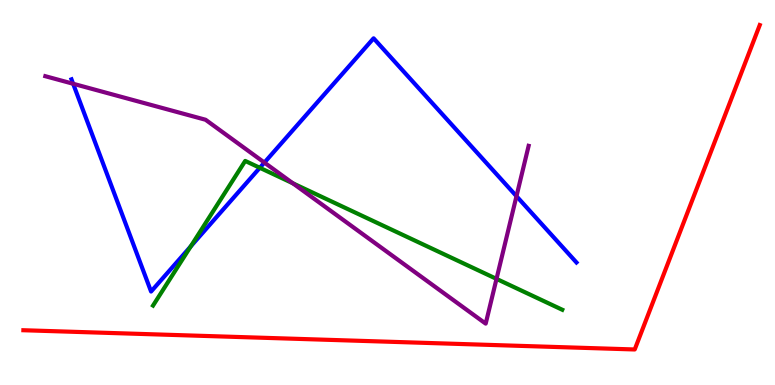[{'lines': ['blue', 'red'], 'intersections': []}, {'lines': ['green', 'red'], 'intersections': []}, {'lines': ['purple', 'red'], 'intersections': []}, {'lines': ['blue', 'green'], 'intersections': [{'x': 2.46, 'y': 3.6}, {'x': 3.35, 'y': 5.64}]}, {'lines': ['blue', 'purple'], 'intersections': [{'x': 0.944, 'y': 7.82}, {'x': 3.41, 'y': 5.78}, {'x': 6.66, 'y': 4.9}]}, {'lines': ['green', 'purple'], 'intersections': [{'x': 3.78, 'y': 5.24}, {'x': 6.41, 'y': 2.76}]}]